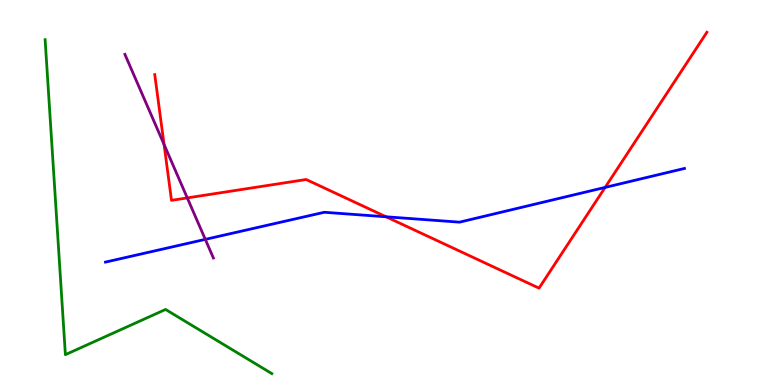[{'lines': ['blue', 'red'], 'intersections': [{'x': 4.98, 'y': 4.37}, {'x': 7.81, 'y': 5.13}]}, {'lines': ['green', 'red'], 'intersections': []}, {'lines': ['purple', 'red'], 'intersections': [{'x': 2.12, 'y': 6.25}, {'x': 2.42, 'y': 4.86}]}, {'lines': ['blue', 'green'], 'intersections': []}, {'lines': ['blue', 'purple'], 'intersections': [{'x': 2.65, 'y': 3.78}]}, {'lines': ['green', 'purple'], 'intersections': []}]